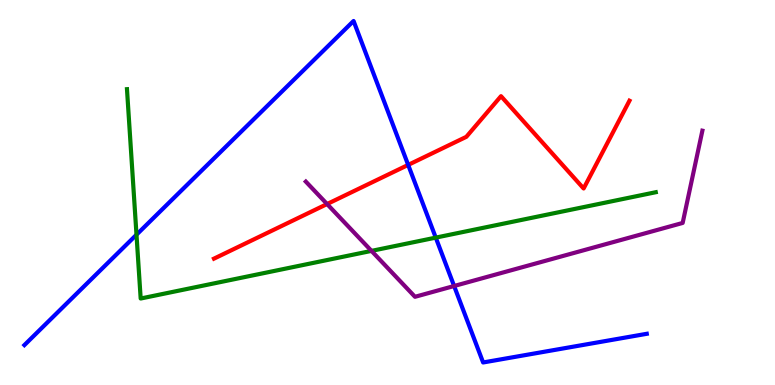[{'lines': ['blue', 'red'], 'intersections': [{'x': 5.27, 'y': 5.72}]}, {'lines': ['green', 'red'], 'intersections': []}, {'lines': ['purple', 'red'], 'intersections': [{'x': 4.22, 'y': 4.7}]}, {'lines': ['blue', 'green'], 'intersections': [{'x': 1.76, 'y': 3.9}, {'x': 5.62, 'y': 3.83}]}, {'lines': ['blue', 'purple'], 'intersections': [{'x': 5.86, 'y': 2.57}]}, {'lines': ['green', 'purple'], 'intersections': [{'x': 4.79, 'y': 3.48}]}]